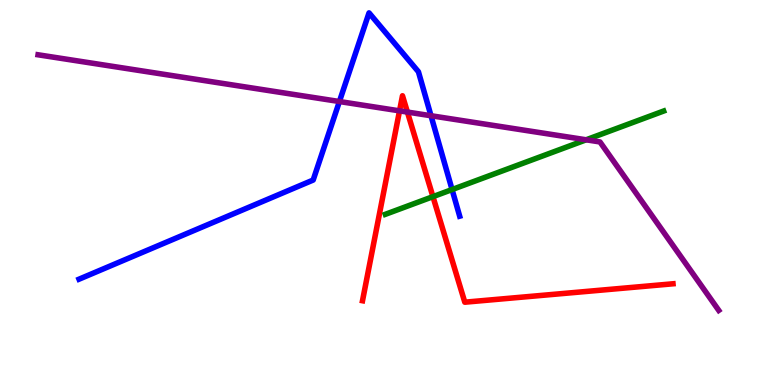[{'lines': ['blue', 'red'], 'intersections': []}, {'lines': ['green', 'red'], 'intersections': [{'x': 5.59, 'y': 4.89}]}, {'lines': ['purple', 'red'], 'intersections': [{'x': 5.16, 'y': 7.12}, {'x': 5.26, 'y': 7.09}]}, {'lines': ['blue', 'green'], 'intersections': [{'x': 5.83, 'y': 5.08}]}, {'lines': ['blue', 'purple'], 'intersections': [{'x': 4.38, 'y': 7.36}, {'x': 5.56, 'y': 6.99}]}, {'lines': ['green', 'purple'], 'intersections': [{'x': 7.56, 'y': 6.37}]}]